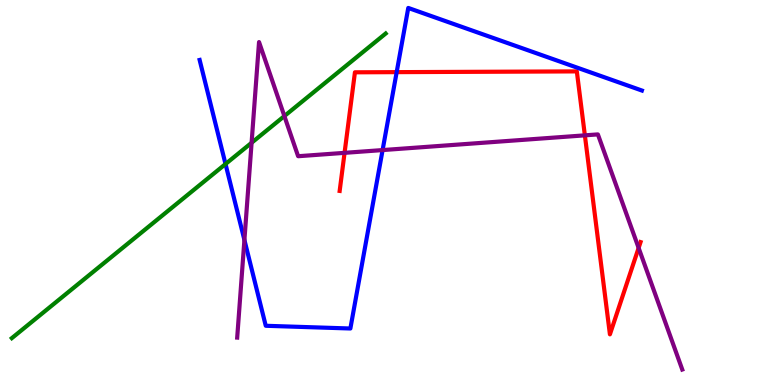[{'lines': ['blue', 'red'], 'intersections': [{'x': 5.12, 'y': 8.13}]}, {'lines': ['green', 'red'], 'intersections': []}, {'lines': ['purple', 'red'], 'intersections': [{'x': 4.45, 'y': 6.03}, {'x': 7.55, 'y': 6.48}, {'x': 8.24, 'y': 3.56}]}, {'lines': ['blue', 'green'], 'intersections': [{'x': 2.91, 'y': 5.74}]}, {'lines': ['blue', 'purple'], 'intersections': [{'x': 3.15, 'y': 3.77}, {'x': 4.94, 'y': 6.1}]}, {'lines': ['green', 'purple'], 'intersections': [{'x': 3.25, 'y': 6.29}, {'x': 3.67, 'y': 6.99}]}]